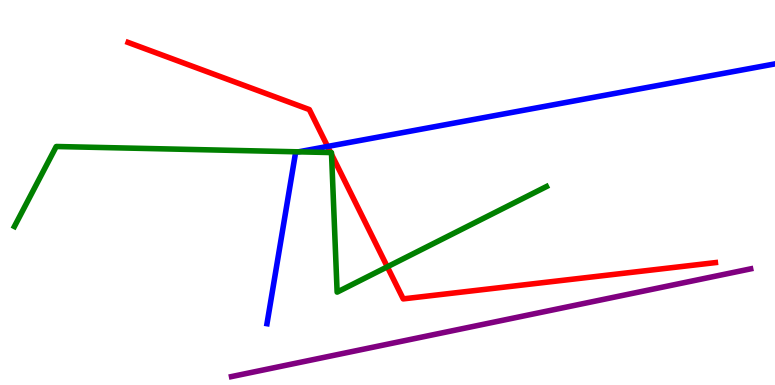[{'lines': ['blue', 'red'], 'intersections': [{'x': 4.23, 'y': 6.2}]}, {'lines': ['green', 'red'], 'intersections': [{'x': 4.27, 'y': 6.04}, {'x': 4.28, 'y': 5.99}, {'x': 5.0, 'y': 3.07}]}, {'lines': ['purple', 'red'], 'intersections': []}, {'lines': ['blue', 'green'], 'intersections': [{'x': 3.85, 'y': 6.06}]}, {'lines': ['blue', 'purple'], 'intersections': []}, {'lines': ['green', 'purple'], 'intersections': []}]